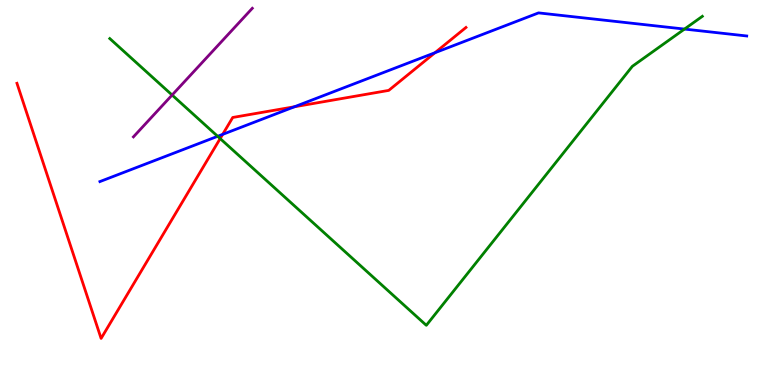[{'lines': ['blue', 'red'], 'intersections': [{'x': 2.87, 'y': 6.51}, {'x': 3.8, 'y': 7.23}, {'x': 5.61, 'y': 8.63}]}, {'lines': ['green', 'red'], 'intersections': [{'x': 2.84, 'y': 6.4}]}, {'lines': ['purple', 'red'], 'intersections': []}, {'lines': ['blue', 'green'], 'intersections': [{'x': 2.81, 'y': 6.46}, {'x': 8.83, 'y': 9.24}]}, {'lines': ['blue', 'purple'], 'intersections': []}, {'lines': ['green', 'purple'], 'intersections': [{'x': 2.22, 'y': 7.53}]}]